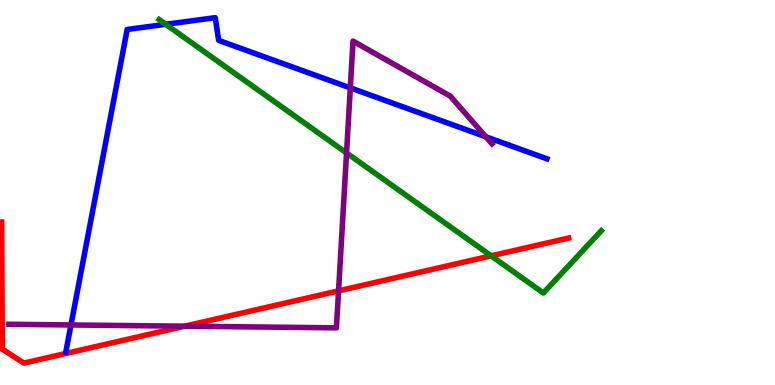[{'lines': ['blue', 'red'], 'intersections': []}, {'lines': ['green', 'red'], 'intersections': [{'x': 6.34, 'y': 3.36}]}, {'lines': ['purple', 'red'], 'intersections': [{'x': 2.38, 'y': 1.53}, {'x': 4.37, 'y': 2.45}]}, {'lines': ['blue', 'green'], 'intersections': [{'x': 2.14, 'y': 9.37}]}, {'lines': ['blue', 'purple'], 'intersections': [{'x': 0.916, 'y': 1.56}, {'x': 4.52, 'y': 7.72}, {'x': 6.27, 'y': 6.45}]}, {'lines': ['green', 'purple'], 'intersections': [{'x': 4.47, 'y': 6.03}]}]